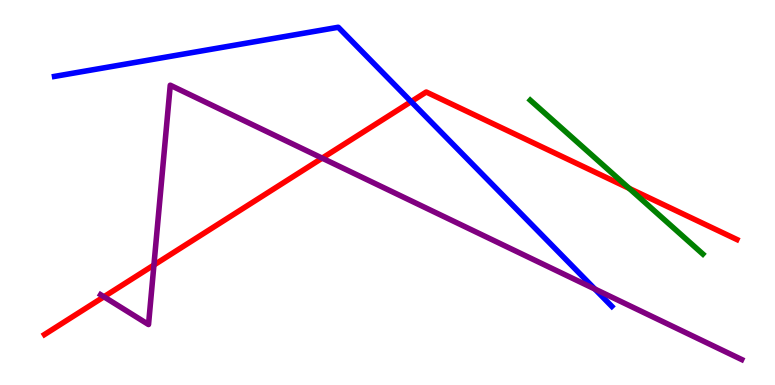[{'lines': ['blue', 'red'], 'intersections': [{'x': 5.31, 'y': 7.36}]}, {'lines': ['green', 'red'], 'intersections': [{'x': 8.12, 'y': 5.11}]}, {'lines': ['purple', 'red'], 'intersections': [{'x': 1.34, 'y': 2.29}, {'x': 1.99, 'y': 3.12}, {'x': 4.16, 'y': 5.89}]}, {'lines': ['blue', 'green'], 'intersections': []}, {'lines': ['blue', 'purple'], 'intersections': [{'x': 7.68, 'y': 2.49}]}, {'lines': ['green', 'purple'], 'intersections': []}]